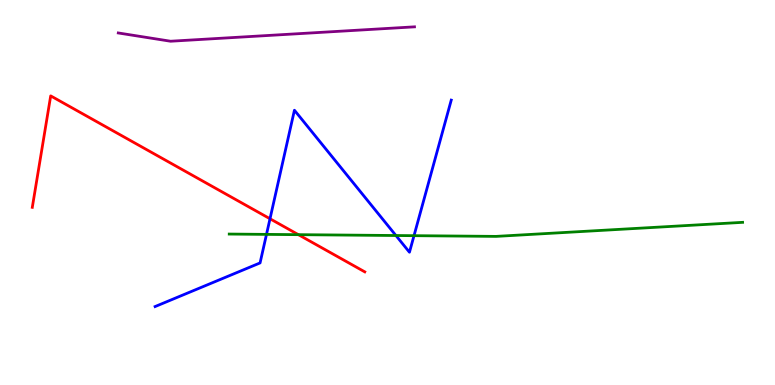[{'lines': ['blue', 'red'], 'intersections': [{'x': 3.48, 'y': 4.32}]}, {'lines': ['green', 'red'], 'intersections': [{'x': 3.85, 'y': 3.9}]}, {'lines': ['purple', 'red'], 'intersections': []}, {'lines': ['blue', 'green'], 'intersections': [{'x': 3.44, 'y': 3.91}, {'x': 5.11, 'y': 3.88}, {'x': 5.34, 'y': 3.88}]}, {'lines': ['blue', 'purple'], 'intersections': []}, {'lines': ['green', 'purple'], 'intersections': []}]